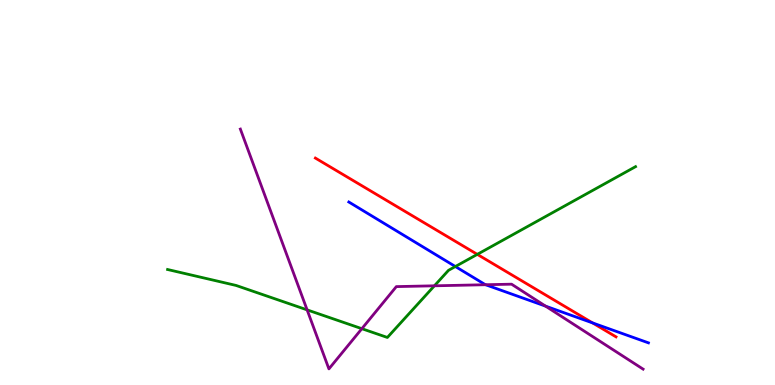[{'lines': ['blue', 'red'], 'intersections': [{'x': 7.65, 'y': 1.61}]}, {'lines': ['green', 'red'], 'intersections': [{'x': 6.16, 'y': 3.39}]}, {'lines': ['purple', 'red'], 'intersections': []}, {'lines': ['blue', 'green'], 'intersections': [{'x': 5.88, 'y': 3.08}]}, {'lines': ['blue', 'purple'], 'intersections': [{'x': 6.27, 'y': 2.6}, {'x': 7.04, 'y': 2.05}]}, {'lines': ['green', 'purple'], 'intersections': [{'x': 3.96, 'y': 1.95}, {'x': 4.67, 'y': 1.46}, {'x': 5.61, 'y': 2.58}]}]